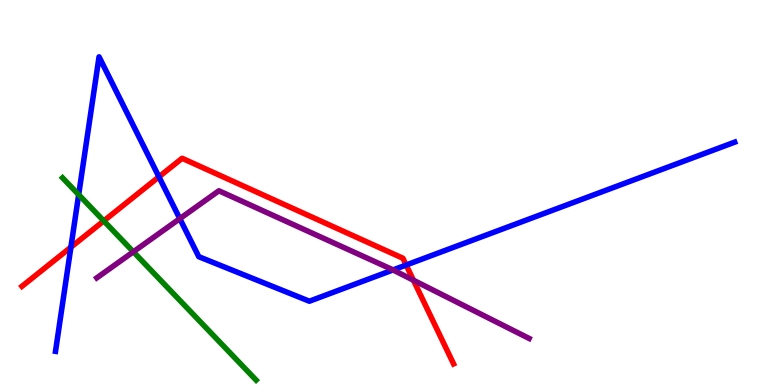[{'lines': ['blue', 'red'], 'intersections': [{'x': 0.915, 'y': 3.58}, {'x': 2.05, 'y': 5.41}, {'x': 5.24, 'y': 3.12}]}, {'lines': ['green', 'red'], 'intersections': [{'x': 1.34, 'y': 4.26}]}, {'lines': ['purple', 'red'], 'intersections': [{'x': 5.33, 'y': 2.72}]}, {'lines': ['blue', 'green'], 'intersections': [{'x': 1.02, 'y': 4.94}]}, {'lines': ['blue', 'purple'], 'intersections': [{'x': 2.32, 'y': 4.32}, {'x': 5.07, 'y': 2.99}]}, {'lines': ['green', 'purple'], 'intersections': [{'x': 1.72, 'y': 3.46}]}]